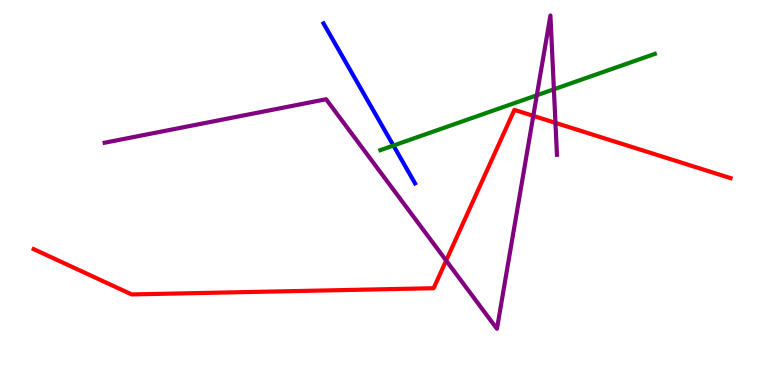[{'lines': ['blue', 'red'], 'intersections': []}, {'lines': ['green', 'red'], 'intersections': []}, {'lines': ['purple', 'red'], 'intersections': [{'x': 5.76, 'y': 3.23}, {'x': 6.88, 'y': 6.99}, {'x': 7.17, 'y': 6.81}]}, {'lines': ['blue', 'green'], 'intersections': [{'x': 5.08, 'y': 6.22}]}, {'lines': ['blue', 'purple'], 'intersections': []}, {'lines': ['green', 'purple'], 'intersections': [{'x': 6.93, 'y': 7.53}, {'x': 7.15, 'y': 7.68}]}]